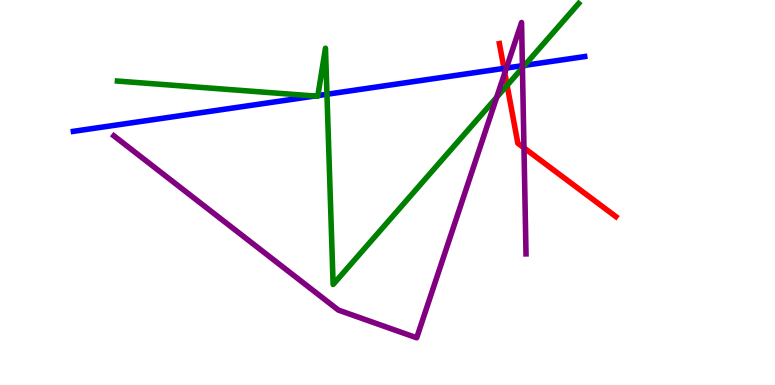[{'lines': ['blue', 'red'], 'intersections': [{'x': 6.5, 'y': 8.22}]}, {'lines': ['green', 'red'], 'intersections': [{'x': 6.54, 'y': 7.78}]}, {'lines': ['purple', 'red'], 'intersections': [{'x': 6.51, 'y': 8.11}, {'x': 6.76, 'y': 6.16}]}, {'lines': ['blue', 'green'], 'intersections': [{'x': 4.06, 'y': 7.51}, {'x': 4.1, 'y': 7.52}, {'x': 4.22, 'y': 7.55}, {'x': 6.77, 'y': 8.3}]}, {'lines': ['blue', 'purple'], 'intersections': [{'x': 6.53, 'y': 8.23}, {'x': 6.74, 'y': 8.29}]}, {'lines': ['green', 'purple'], 'intersections': [{'x': 6.41, 'y': 7.47}, {'x': 6.74, 'y': 8.24}]}]